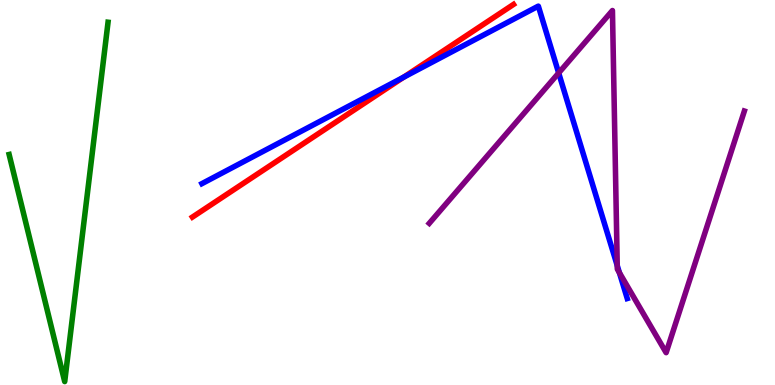[{'lines': ['blue', 'red'], 'intersections': [{'x': 5.21, 'y': 7.99}]}, {'lines': ['green', 'red'], 'intersections': []}, {'lines': ['purple', 'red'], 'intersections': []}, {'lines': ['blue', 'green'], 'intersections': []}, {'lines': ['blue', 'purple'], 'intersections': [{'x': 7.21, 'y': 8.1}, {'x': 7.96, 'y': 3.1}, {'x': 7.99, 'y': 2.92}]}, {'lines': ['green', 'purple'], 'intersections': []}]